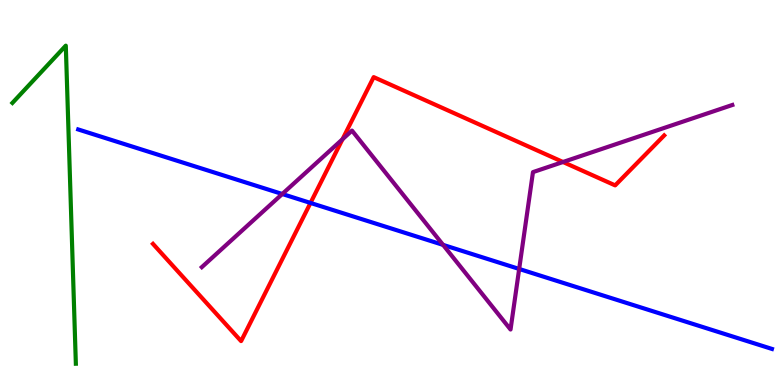[{'lines': ['blue', 'red'], 'intersections': [{'x': 4.01, 'y': 4.73}]}, {'lines': ['green', 'red'], 'intersections': []}, {'lines': ['purple', 'red'], 'intersections': [{'x': 4.42, 'y': 6.38}, {'x': 7.26, 'y': 5.79}]}, {'lines': ['blue', 'green'], 'intersections': []}, {'lines': ['blue', 'purple'], 'intersections': [{'x': 3.64, 'y': 4.96}, {'x': 5.72, 'y': 3.64}, {'x': 6.7, 'y': 3.01}]}, {'lines': ['green', 'purple'], 'intersections': []}]